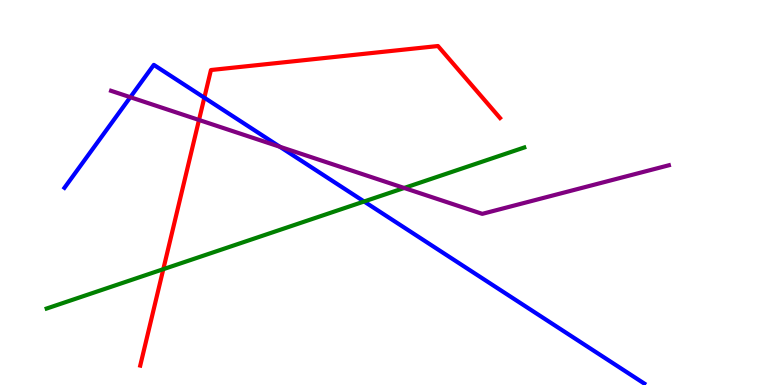[{'lines': ['blue', 'red'], 'intersections': [{'x': 2.64, 'y': 7.46}]}, {'lines': ['green', 'red'], 'intersections': [{'x': 2.11, 'y': 3.01}]}, {'lines': ['purple', 'red'], 'intersections': [{'x': 2.57, 'y': 6.88}]}, {'lines': ['blue', 'green'], 'intersections': [{'x': 4.7, 'y': 4.77}]}, {'lines': ['blue', 'purple'], 'intersections': [{'x': 1.68, 'y': 7.48}, {'x': 3.61, 'y': 6.19}]}, {'lines': ['green', 'purple'], 'intersections': [{'x': 5.22, 'y': 5.12}]}]